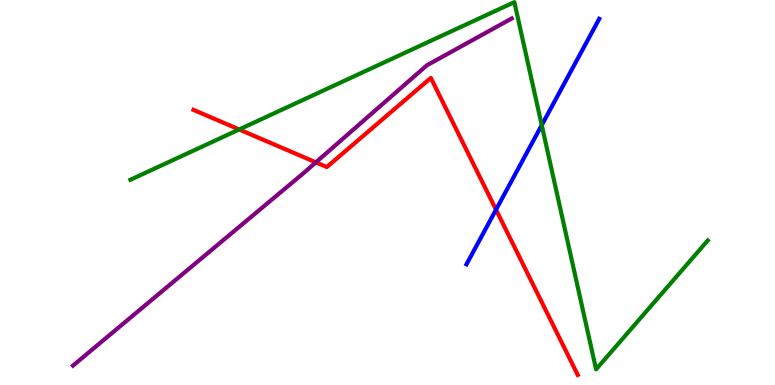[{'lines': ['blue', 'red'], 'intersections': [{'x': 6.4, 'y': 4.55}]}, {'lines': ['green', 'red'], 'intersections': [{'x': 3.09, 'y': 6.64}]}, {'lines': ['purple', 'red'], 'intersections': [{'x': 4.08, 'y': 5.78}]}, {'lines': ['blue', 'green'], 'intersections': [{'x': 6.99, 'y': 6.75}]}, {'lines': ['blue', 'purple'], 'intersections': []}, {'lines': ['green', 'purple'], 'intersections': []}]